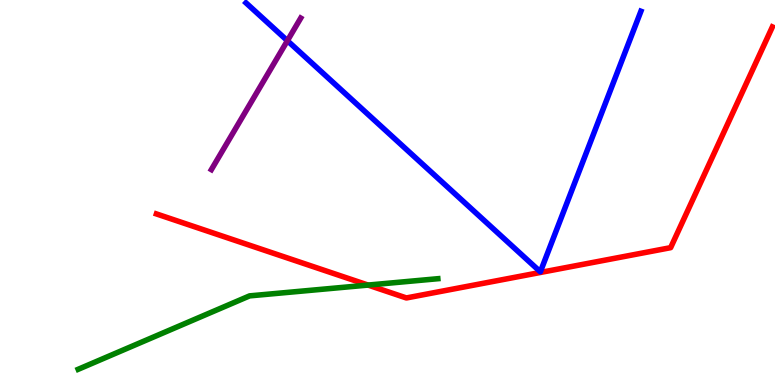[{'lines': ['blue', 'red'], 'intersections': []}, {'lines': ['green', 'red'], 'intersections': [{'x': 4.75, 'y': 2.6}]}, {'lines': ['purple', 'red'], 'intersections': []}, {'lines': ['blue', 'green'], 'intersections': []}, {'lines': ['blue', 'purple'], 'intersections': [{'x': 3.71, 'y': 8.94}]}, {'lines': ['green', 'purple'], 'intersections': []}]